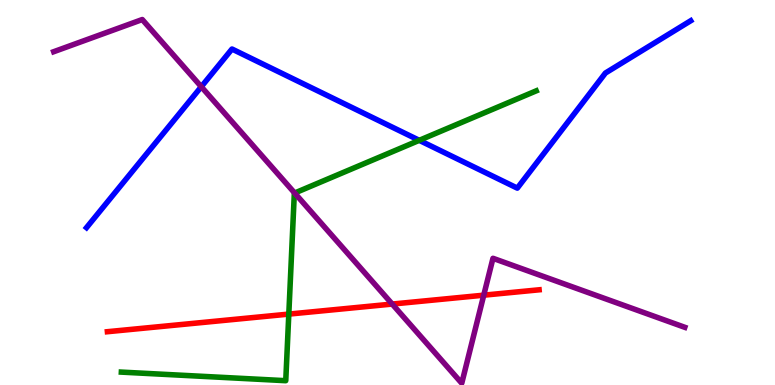[{'lines': ['blue', 'red'], 'intersections': []}, {'lines': ['green', 'red'], 'intersections': [{'x': 3.73, 'y': 1.84}]}, {'lines': ['purple', 'red'], 'intersections': [{'x': 5.06, 'y': 2.1}, {'x': 6.24, 'y': 2.33}]}, {'lines': ['blue', 'green'], 'intersections': [{'x': 5.41, 'y': 6.36}]}, {'lines': ['blue', 'purple'], 'intersections': [{'x': 2.6, 'y': 7.75}]}, {'lines': ['green', 'purple'], 'intersections': [{'x': 3.8, 'y': 4.99}]}]